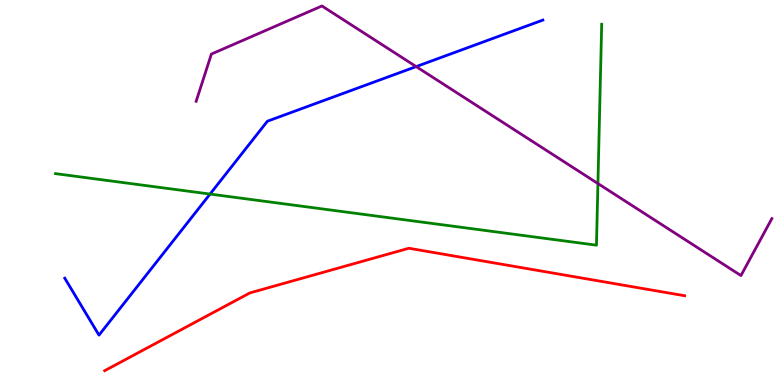[{'lines': ['blue', 'red'], 'intersections': []}, {'lines': ['green', 'red'], 'intersections': []}, {'lines': ['purple', 'red'], 'intersections': []}, {'lines': ['blue', 'green'], 'intersections': [{'x': 2.71, 'y': 4.96}]}, {'lines': ['blue', 'purple'], 'intersections': [{'x': 5.37, 'y': 8.27}]}, {'lines': ['green', 'purple'], 'intersections': [{'x': 7.72, 'y': 5.23}]}]